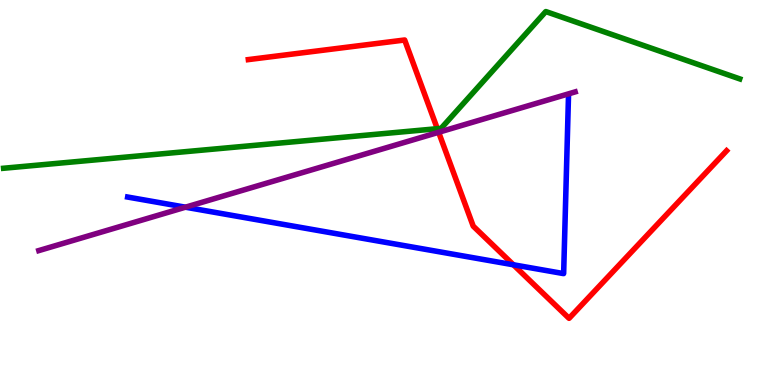[{'lines': ['blue', 'red'], 'intersections': [{'x': 6.62, 'y': 3.12}]}, {'lines': ['green', 'red'], 'intersections': [{'x': 5.64, 'y': 6.66}]}, {'lines': ['purple', 'red'], 'intersections': [{'x': 5.66, 'y': 6.56}]}, {'lines': ['blue', 'green'], 'intersections': []}, {'lines': ['blue', 'purple'], 'intersections': [{'x': 2.39, 'y': 4.62}]}, {'lines': ['green', 'purple'], 'intersections': []}]